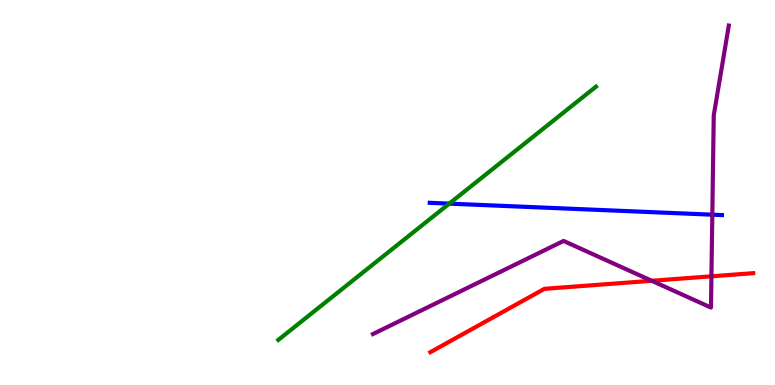[{'lines': ['blue', 'red'], 'intersections': []}, {'lines': ['green', 'red'], 'intersections': []}, {'lines': ['purple', 'red'], 'intersections': [{'x': 8.41, 'y': 2.71}, {'x': 9.18, 'y': 2.82}]}, {'lines': ['blue', 'green'], 'intersections': [{'x': 5.8, 'y': 4.71}]}, {'lines': ['blue', 'purple'], 'intersections': [{'x': 9.19, 'y': 4.42}]}, {'lines': ['green', 'purple'], 'intersections': []}]